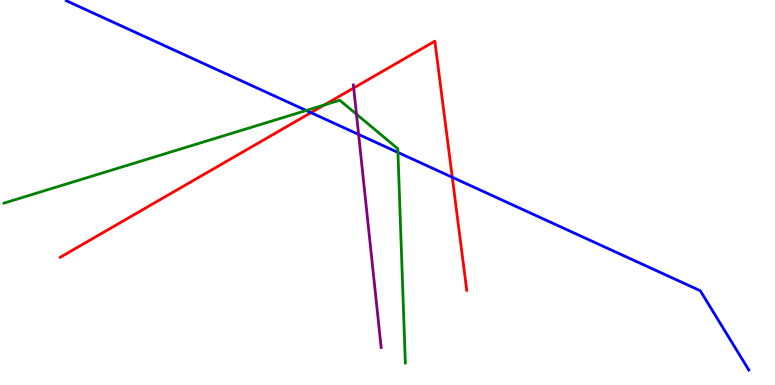[{'lines': ['blue', 'red'], 'intersections': [{'x': 4.01, 'y': 7.07}, {'x': 5.84, 'y': 5.4}]}, {'lines': ['green', 'red'], 'intersections': [{'x': 4.19, 'y': 7.27}]}, {'lines': ['purple', 'red'], 'intersections': [{'x': 4.56, 'y': 7.71}]}, {'lines': ['blue', 'green'], 'intersections': [{'x': 3.95, 'y': 7.13}, {'x': 5.13, 'y': 6.04}]}, {'lines': ['blue', 'purple'], 'intersections': [{'x': 4.63, 'y': 6.51}]}, {'lines': ['green', 'purple'], 'intersections': [{'x': 4.6, 'y': 7.03}]}]